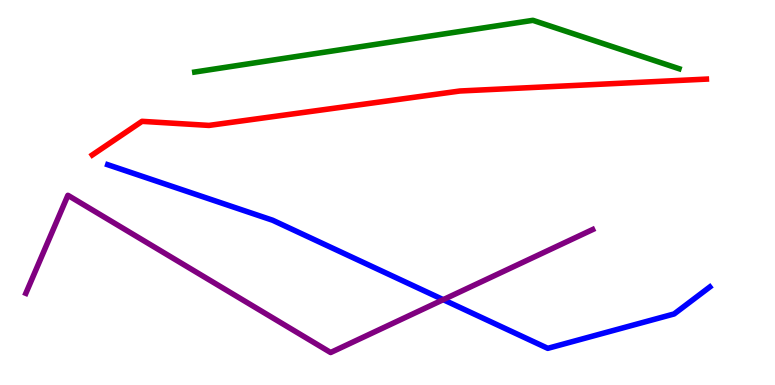[{'lines': ['blue', 'red'], 'intersections': []}, {'lines': ['green', 'red'], 'intersections': []}, {'lines': ['purple', 'red'], 'intersections': []}, {'lines': ['blue', 'green'], 'intersections': []}, {'lines': ['blue', 'purple'], 'intersections': [{'x': 5.72, 'y': 2.22}]}, {'lines': ['green', 'purple'], 'intersections': []}]